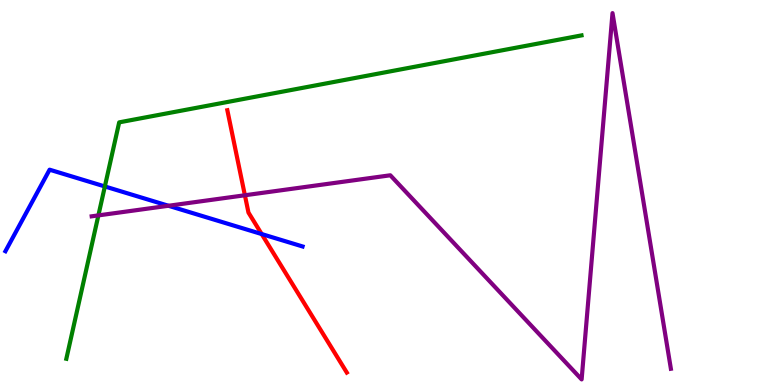[{'lines': ['blue', 'red'], 'intersections': [{'x': 3.38, 'y': 3.92}]}, {'lines': ['green', 'red'], 'intersections': []}, {'lines': ['purple', 'red'], 'intersections': [{'x': 3.16, 'y': 4.93}]}, {'lines': ['blue', 'green'], 'intersections': [{'x': 1.35, 'y': 5.16}]}, {'lines': ['blue', 'purple'], 'intersections': [{'x': 2.17, 'y': 4.66}]}, {'lines': ['green', 'purple'], 'intersections': [{'x': 1.27, 'y': 4.41}]}]